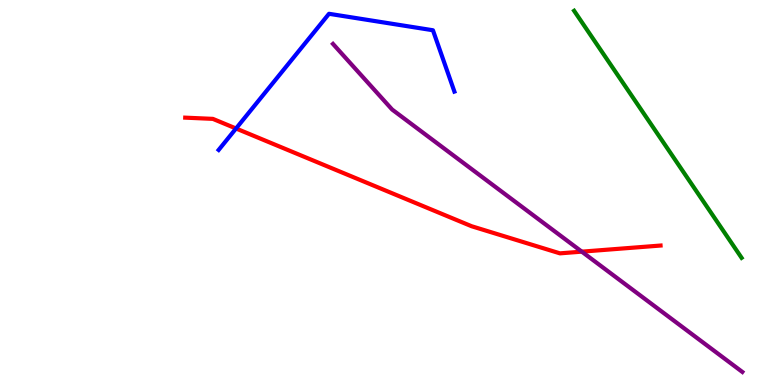[{'lines': ['blue', 'red'], 'intersections': [{'x': 3.05, 'y': 6.66}]}, {'lines': ['green', 'red'], 'intersections': []}, {'lines': ['purple', 'red'], 'intersections': [{'x': 7.51, 'y': 3.46}]}, {'lines': ['blue', 'green'], 'intersections': []}, {'lines': ['blue', 'purple'], 'intersections': []}, {'lines': ['green', 'purple'], 'intersections': []}]